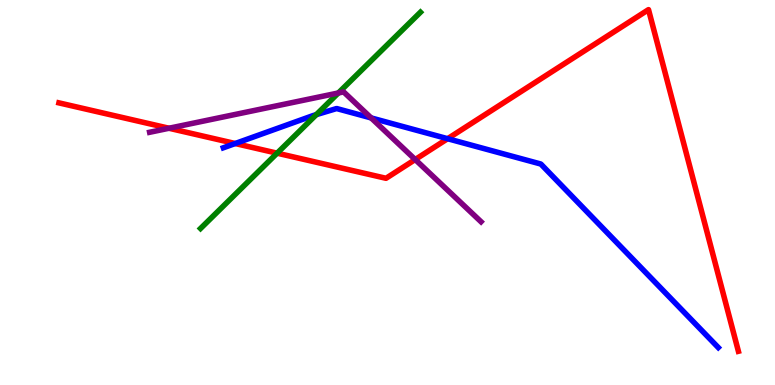[{'lines': ['blue', 'red'], 'intersections': [{'x': 3.03, 'y': 6.27}, {'x': 5.78, 'y': 6.4}]}, {'lines': ['green', 'red'], 'intersections': [{'x': 3.58, 'y': 6.02}]}, {'lines': ['purple', 'red'], 'intersections': [{'x': 2.18, 'y': 6.67}, {'x': 5.36, 'y': 5.86}]}, {'lines': ['blue', 'green'], 'intersections': [{'x': 4.08, 'y': 7.02}]}, {'lines': ['blue', 'purple'], 'intersections': [{'x': 4.79, 'y': 6.94}]}, {'lines': ['green', 'purple'], 'intersections': [{'x': 4.37, 'y': 7.58}]}]